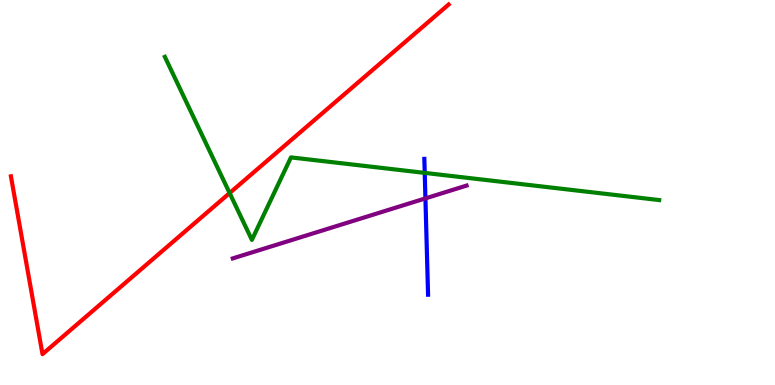[{'lines': ['blue', 'red'], 'intersections': []}, {'lines': ['green', 'red'], 'intersections': [{'x': 2.96, 'y': 4.99}]}, {'lines': ['purple', 'red'], 'intersections': []}, {'lines': ['blue', 'green'], 'intersections': [{'x': 5.48, 'y': 5.51}]}, {'lines': ['blue', 'purple'], 'intersections': [{'x': 5.49, 'y': 4.85}]}, {'lines': ['green', 'purple'], 'intersections': []}]